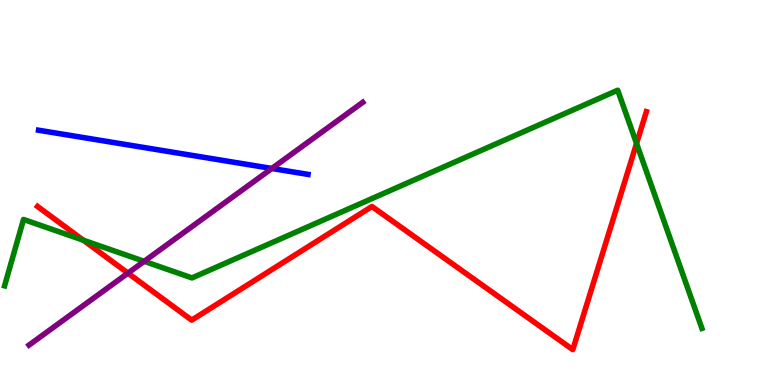[{'lines': ['blue', 'red'], 'intersections': []}, {'lines': ['green', 'red'], 'intersections': [{'x': 1.07, 'y': 3.76}, {'x': 8.21, 'y': 6.27}]}, {'lines': ['purple', 'red'], 'intersections': [{'x': 1.65, 'y': 2.91}]}, {'lines': ['blue', 'green'], 'intersections': []}, {'lines': ['blue', 'purple'], 'intersections': [{'x': 3.51, 'y': 5.62}]}, {'lines': ['green', 'purple'], 'intersections': [{'x': 1.86, 'y': 3.21}]}]